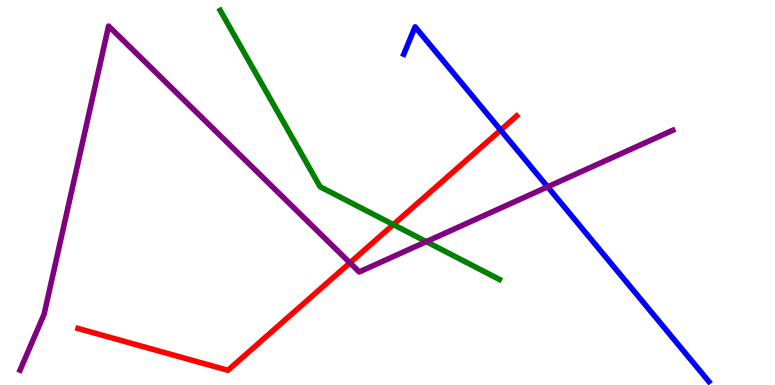[{'lines': ['blue', 'red'], 'intersections': [{'x': 6.46, 'y': 6.62}]}, {'lines': ['green', 'red'], 'intersections': [{'x': 5.08, 'y': 4.17}]}, {'lines': ['purple', 'red'], 'intersections': [{'x': 4.52, 'y': 3.17}]}, {'lines': ['blue', 'green'], 'intersections': []}, {'lines': ['blue', 'purple'], 'intersections': [{'x': 7.07, 'y': 5.15}]}, {'lines': ['green', 'purple'], 'intersections': [{'x': 5.5, 'y': 3.72}]}]